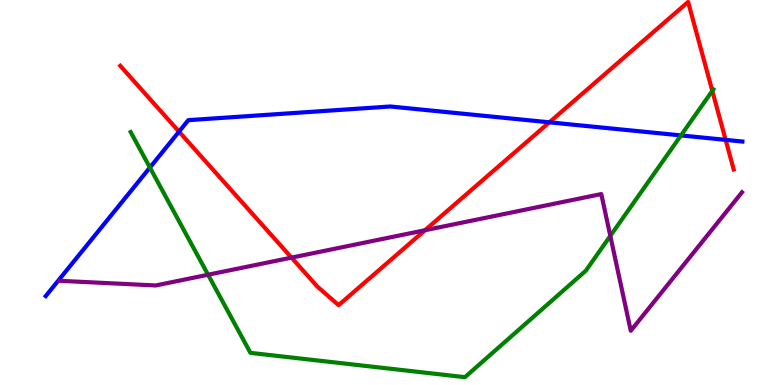[{'lines': ['blue', 'red'], 'intersections': [{'x': 2.31, 'y': 6.58}, {'x': 7.09, 'y': 6.82}, {'x': 9.36, 'y': 6.37}]}, {'lines': ['green', 'red'], 'intersections': [{'x': 9.19, 'y': 7.64}]}, {'lines': ['purple', 'red'], 'intersections': [{'x': 3.76, 'y': 3.31}, {'x': 5.48, 'y': 4.02}]}, {'lines': ['blue', 'green'], 'intersections': [{'x': 1.93, 'y': 5.65}, {'x': 8.79, 'y': 6.48}]}, {'lines': ['blue', 'purple'], 'intersections': []}, {'lines': ['green', 'purple'], 'intersections': [{'x': 2.68, 'y': 2.86}, {'x': 7.87, 'y': 3.87}]}]